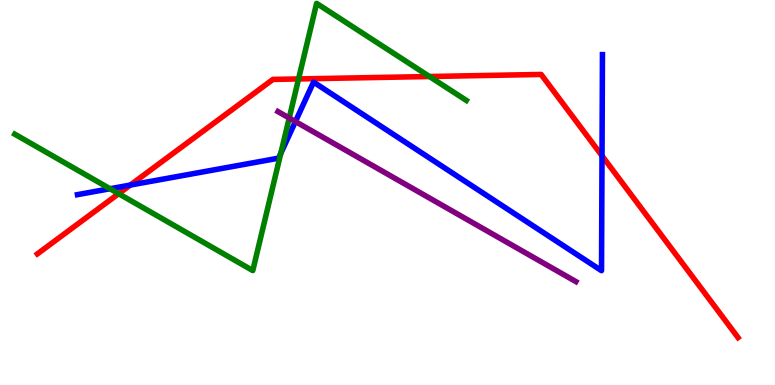[{'lines': ['blue', 'red'], 'intersections': [{'x': 1.68, 'y': 5.19}, {'x': 7.77, 'y': 5.95}]}, {'lines': ['green', 'red'], 'intersections': [{'x': 1.53, 'y': 4.97}, {'x': 3.85, 'y': 7.95}, {'x': 5.54, 'y': 8.01}]}, {'lines': ['purple', 'red'], 'intersections': []}, {'lines': ['blue', 'green'], 'intersections': [{'x': 1.42, 'y': 5.1}, {'x': 3.62, 'y': 6.02}]}, {'lines': ['blue', 'purple'], 'intersections': [{'x': 3.81, 'y': 6.84}]}, {'lines': ['green', 'purple'], 'intersections': [{'x': 3.73, 'y': 6.93}]}]